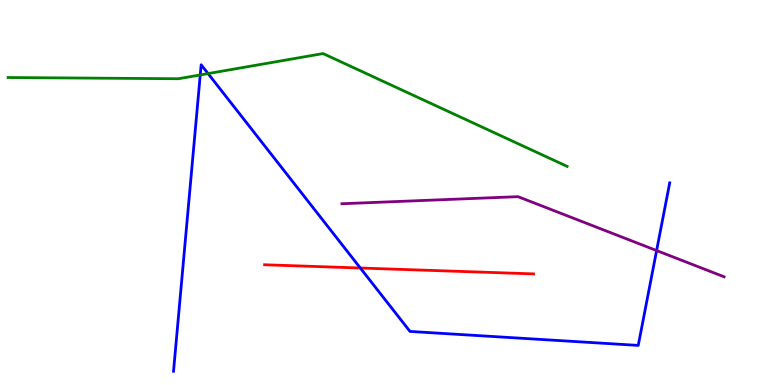[{'lines': ['blue', 'red'], 'intersections': [{'x': 4.65, 'y': 3.04}]}, {'lines': ['green', 'red'], 'intersections': []}, {'lines': ['purple', 'red'], 'intersections': []}, {'lines': ['blue', 'green'], 'intersections': [{'x': 2.58, 'y': 8.05}, {'x': 2.68, 'y': 8.09}]}, {'lines': ['blue', 'purple'], 'intersections': [{'x': 8.47, 'y': 3.49}]}, {'lines': ['green', 'purple'], 'intersections': []}]